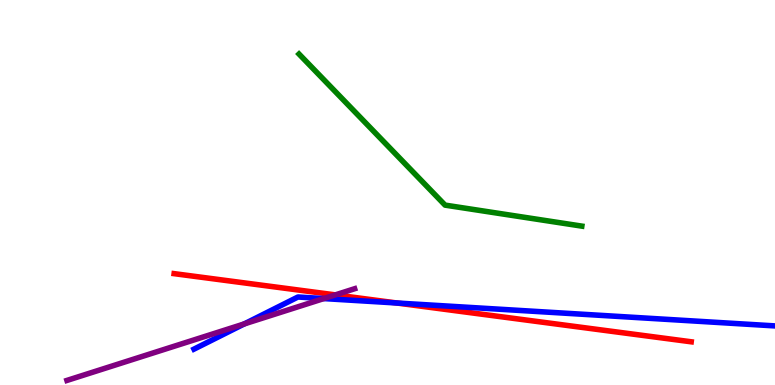[{'lines': ['blue', 'red'], 'intersections': [{'x': 5.12, 'y': 2.13}]}, {'lines': ['green', 'red'], 'intersections': []}, {'lines': ['purple', 'red'], 'intersections': [{'x': 4.33, 'y': 2.34}]}, {'lines': ['blue', 'green'], 'intersections': []}, {'lines': ['blue', 'purple'], 'intersections': [{'x': 3.15, 'y': 1.59}, {'x': 4.18, 'y': 2.24}]}, {'lines': ['green', 'purple'], 'intersections': []}]